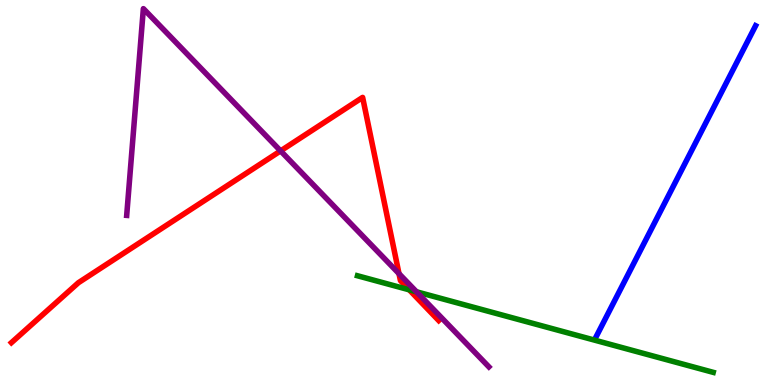[{'lines': ['blue', 'red'], 'intersections': []}, {'lines': ['green', 'red'], 'intersections': [{'x': 5.28, 'y': 2.47}]}, {'lines': ['purple', 'red'], 'intersections': [{'x': 3.62, 'y': 6.08}, {'x': 5.15, 'y': 2.89}]}, {'lines': ['blue', 'green'], 'intersections': []}, {'lines': ['blue', 'purple'], 'intersections': []}, {'lines': ['green', 'purple'], 'intersections': [{'x': 5.37, 'y': 2.42}]}]